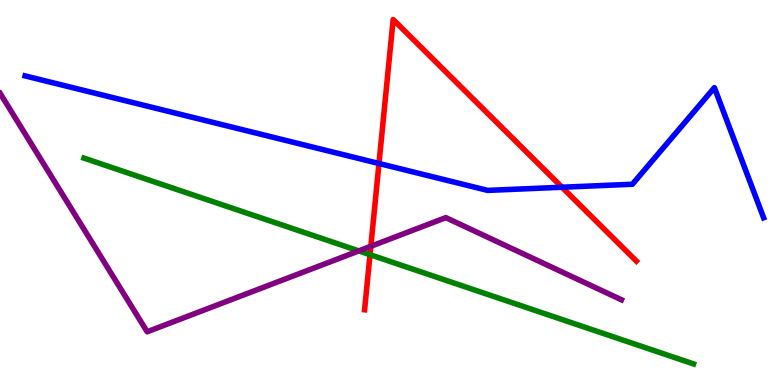[{'lines': ['blue', 'red'], 'intersections': [{'x': 4.89, 'y': 5.75}, {'x': 7.25, 'y': 5.14}]}, {'lines': ['green', 'red'], 'intersections': [{'x': 4.77, 'y': 3.38}]}, {'lines': ['purple', 'red'], 'intersections': [{'x': 4.78, 'y': 3.6}]}, {'lines': ['blue', 'green'], 'intersections': []}, {'lines': ['blue', 'purple'], 'intersections': []}, {'lines': ['green', 'purple'], 'intersections': [{'x': 4.63, 'y': 3.48}]}]